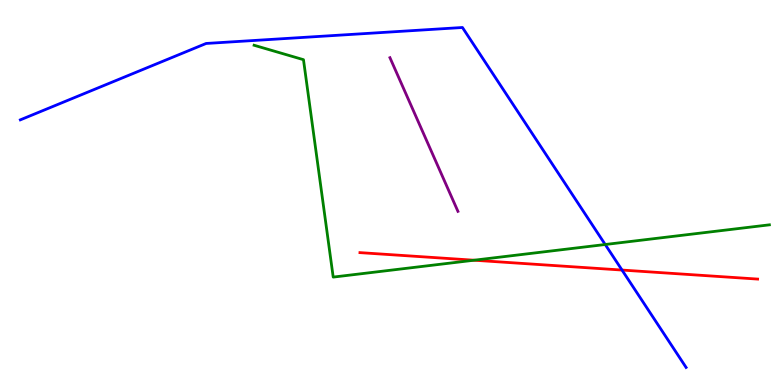[{'lines': ['blue', 'red'], 'intersections': [{'x': 8.03, 'y': 2.99}]}, {'lines': ['green', 'red'], 'intersections': [{'x': 6.12, 'y': 3.24}]}, {'lines': ['purple', 'red'], 'intersections': []}, {'lines': ['blue', 'green'], 'intersections': [{'x': 7.81, 'y': 3.65}]}, {'lines': ['blue', 'purple'], 'intersections': []}, {'lines': ['green', 'purple'], 'intersections': []}]